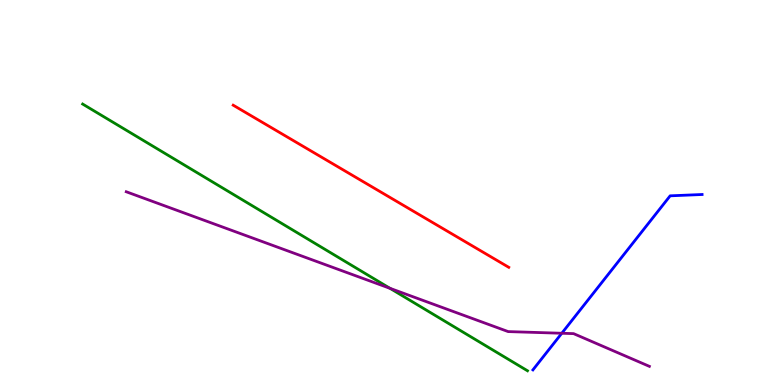[{'lines': ['blue', 'red'], 'intersections': []}, {'lines': ['green', 'red'], 'intersections': []}, {'lines': ['purple', 'red'], 'intersections': []}, {'lines': ['blue', 'green'], 'intersections': []}, {'lines': ['blue', 'purple'], 'intersections': [{'x': 7.25, 'y': 1.34}]}, {'lines': ['green', 'purple'], 'intersections': [{'x': 5.03, 'y': 2.51}]}]